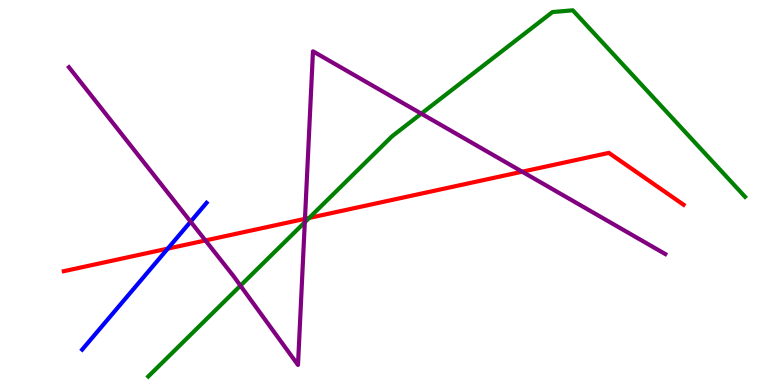[{'lines': ['blue', 'red'], 'intersections': [{'x': 2.16, 'y': 3.54}]}, {'lines': ['green', 'red'], 'intersections': [{'x': 3.99, 'y': 4.34}]}, {'lines': ['purple', 'red'], 'intersections': [{'x': 2.65, 'y': 3.75}, {'x': 3.94, 'y': 4.32}, {'x': 6.74, 'y': 5.54}]}, {'lines': ['blue', 'green'], 'intersections': []}, {'lines': ['blue', 'purple'], 'intersections': [{'x': 2.46, 'y': 4.24}]}, {'lines': ['green', 'purple'], 'intersections': [{'x': 3.1, 'y': 2.58}, {'x': 3.93, 'y': 4.23}, {'x': 5.44, 'y': 7.05}]}]